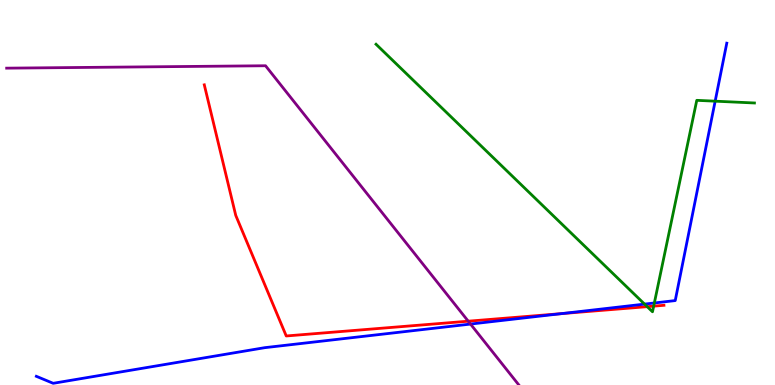[{'lines': ['blue', 'red'], 'intersections': [{'x': 7.25, 'y': 1.85}]}, {'lines': ['green', 'red'], 'intersections': [{'x': 8.35, 'y': 2.03}, {'x': 8.43, 'y': 2.05}]}, {'lines': ['purple', 'red'], 'intersections': [{'x': 6.04, 'y': 1.66}]}, {'lines': ['blue', 'green'], 'intersections': [{'x': 8.32, 'y': 2.1}, {'x': 8.44, 'y': 2.13}, {'x': 9.23, 'y': 7.37}]}, {'lines': ['blue', 'purple'], 'intersections': [{'x': 6.07, 'y': 1.58}]}, {'lines': ['green', 'purple'], 'intersections': []}]